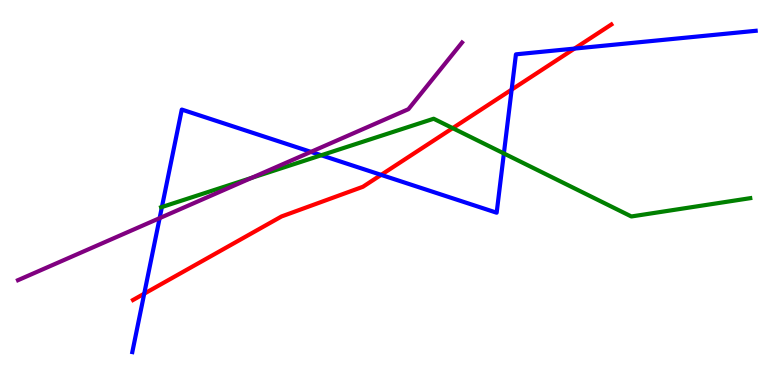[{'lines': ['blue', 'red'], 'intersections': [{'x': 1.86, 'y': 2.37}, {'x': 4.92, 'y': 5.46}, {'x': 6.6, 'y': 7.67}, {'x': 7.41, 'y': 8.74}]}, {'lines': ['green', 'red'], 'intersections': [{'x': 5.84, 'y': 6.67}]}, {'lines': ['purple', 'red'], 'intersections': []}, {'lines': ['blue', 'green'], 'intersections': [{'x': 2.09, 'y': 4.62}, {'x': 4.15, 'y': 5.97}, {'x': 6.5, 'y': 6.01}]}, {'lines': ['blue', 'purple'], 'intersections': [{'x': 2.06, 'y': 4.33}, {'x': 4.01, 'y': 6.06}]}, {'lines': ['green', 'purple'], 'intersections': [{'x': 3.24, 'y': 5.38}]}]